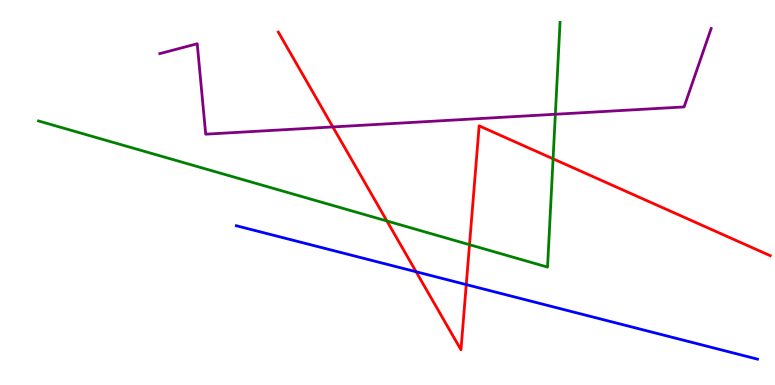[{'lines': ['blue', 'red'], 'intersections': [{'x': 5.37, 'y': 2.94}, {'x': 6.02, 'y': 2.61}]}, {'lines': ['green', 'red'], 'intersections': [{'x': 4.99, 'y': 4.26}, {'x': 6.06, 'y': 3.64}, {'x': 7.14, 'y': 5.88}]}, {'lines': ['purple', 'red'], 'intersections': [{'x': 4.29, 'y': 6.7}]}, {'lines': ['blue', 'green'], 'intersections': []}, {'lines': ['blue', 'purple'], 'intersections': []}, {'lines': ['green', 'purple'], 'intersections': [{'x': 7.17, 'y': 7.03}]}]